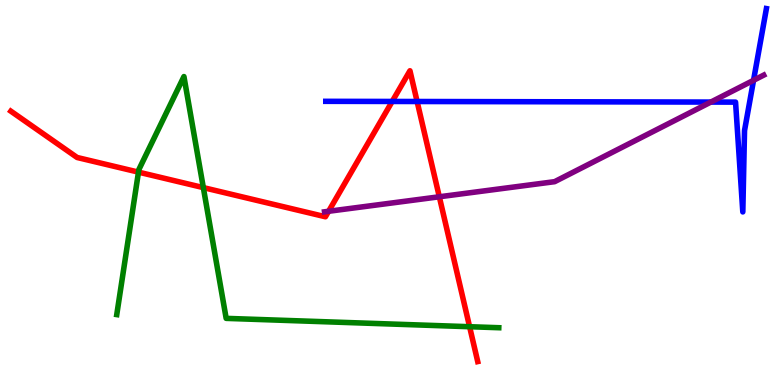[{'lines': ['blue', 'red'], 'intersections': [{'x': 5.06, 'y': 7.36}, {'x': 5.38, 'y': 7.36}]}, {'lines': ['green', 'red'], 'intersections': [{'x': 1.79, 'y': 5.53}, {'x': 2.62, 'y': 5.13}, {'x': 6.06, 'y': 1.51}]}, {'lines': ['purple', 'red'], 'intersections': [{'x': 4.24, 'y': 4.51}, {'x': 5.67, 'y': 4.89}]}, {'lines': ['blue', 'green'], 'intersections': []}, {'lines': ['blue', 'purple'], 'intersections': [{'x': 9.17, 'y': 7.35}, {'x': 9.72, 'y': 7.91}]}, {'lines': ['green', 'purple'], 'intersections': []}]